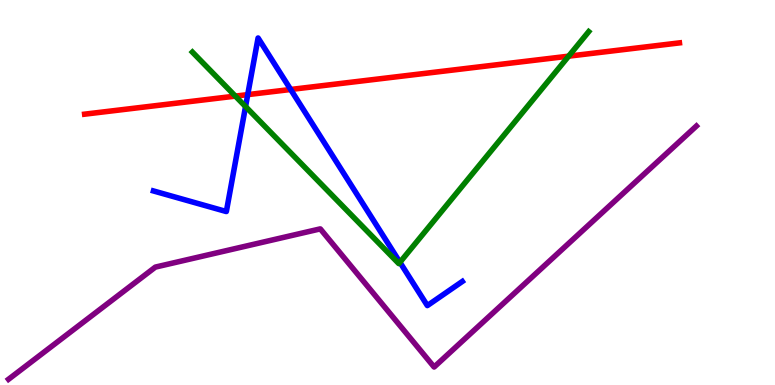[{'lines': ['blue', 'red'], 'intersections': [{'x': 3.2, 'y': 7.54}, {'x': 3.75, 'y': 7.68}]}, {'lines': ['green', 'red'], 'intersections': [{'x': 3.04, 'y': 7.5}, {'x': 7.34, 'y': 8.54}]}, {'lines': ['purple', 'red'], 'intersections': []}, {'lines': ['blue', 'green'], 'intersections': [{'x': 3.17, 'y': 7.23}, {'x': 5.16, 'y': 3.19}]}, {'lines': ['blue', 'purple'], 'intersections': []}, {'lines': ['green', 'purple'], 'intersections': []}]